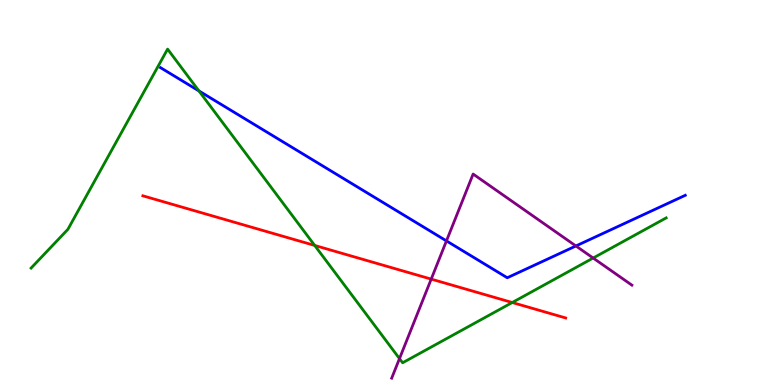[{'lines': ['blue', 'red'], 'intersections': []}, {'lines': ['green', 'red'], 'intersections': [{'x': 4.06, 'y': 3.62}, {'x': 6.61, 'y': 2.14}]}, {'lines': ['purple', 'red'], 'intersections': [{'x': 5.56, 'y': 2.75}]}, {'lines': ['blue', 'green'], 'intersections': [{'x': 2.57, 'y': 7.64}]}, {'lines': ['blue', 'purple'], 'intersections': [{'x': 5.76, 'y': 3.74}, {'x': 7.43, 'y': 3.61}]}, {'lines': ['green', 'purple'], 'intersections': [{'x': 5.15, 'y': 0.686}, {'x': 7.65, 'y': 3.3}]}]